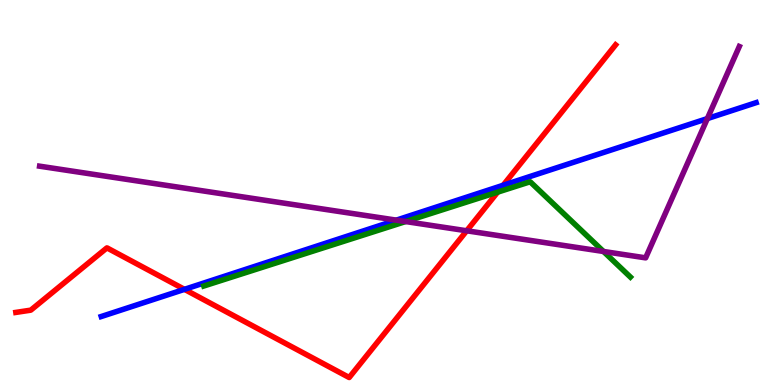[{'lines': ['blue', 'red'], 'intersections': [{'x': 2.38, 'y': 2.48}, {'x': 6.49, 'y': 5.19}]}, {'lines': ['green', 'red'], 'intersections': [{'x': 6.42, 'y': 5.01}]}, {'lines': ['purple', 'red'], 'intersections': [{'x': 6.02, 'y': 4.01}]}, {'lines': ['blue', 'green'], 'intersections': []}, {'lines': ['blue', 'purple'], 'intersections': [{'x': 5.11, 'y': 4.28}, {'x': 9.13, 'y': 6.92}]}, {'lines': ['green', 'purple'], 'intersections': [{'x': 5.23, 'y': 4.25}, {'x': 7.79, 'y': 3.47}]}]